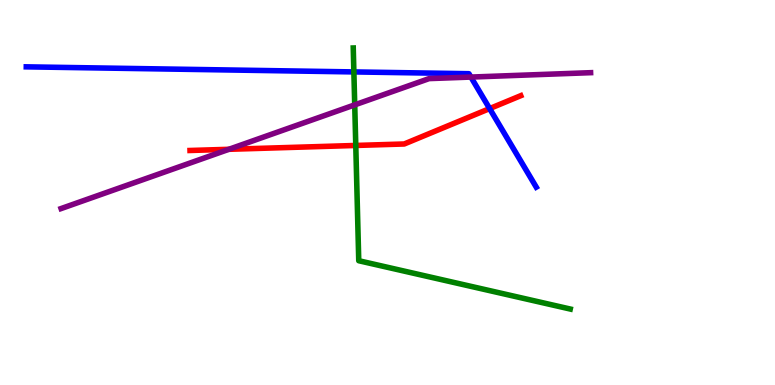[{'lines': ['blue', 'red'], 'intersections': [{'x': 6.32, 'y': 7.18}]}, {'lines': ['green', 'red'], 'intersections': [{'x': 4.59, 'y': 6.22}]}, {'lines': ['purple', 'red'], 'intersections': [{'x': 2.95, 'y': 6.12}]}, {'lines': ['blue', 'green'], 'intersections': [{'x': 4.57, 'y': 8.13}]}, {'lines': ['blue', 'purple'], 'intersections': [{'x': 6.08, 'y': 8.0}]}, {'lines': ['green', 'purple'], 'intersections': [{'x': 4.58, 'y': 7.28}]}]